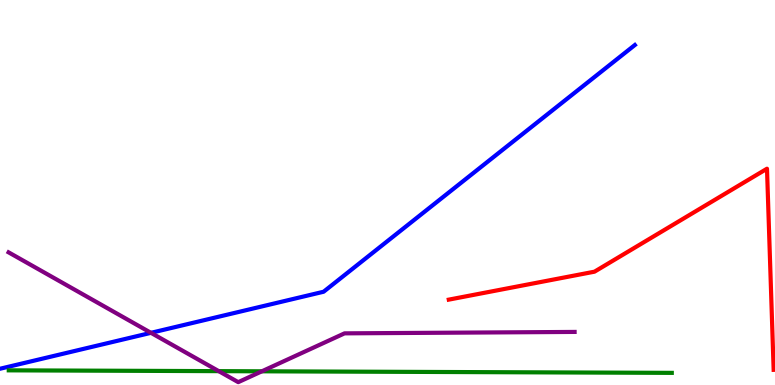[{'lines': ['blue', 'red'], 'intersections': []}, {'lines': ['green', 'red'], 'intersections': []}, {'lines': ['purple', 'red'], 'intersections': []}, {'lines': ['blue', 'green'], 'intersections': []}, {'lines': ['blue', 'purple'], 'intersections': [{'x': 1.95, 'y': 1.36}]}, {'lines': ['green', 'purple'], 'intersections': [{'x': 2.82, 'y': 0.36}, {'x': 3.38, 'y': 0.356}]}]